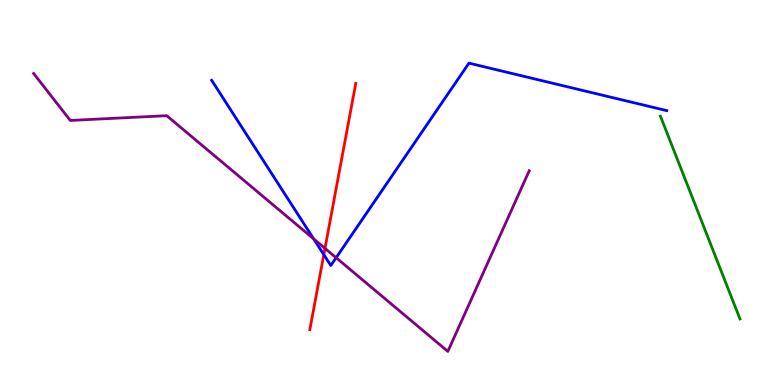[{'lines': ['blue', 'red'], 'intersections': [{'x': 4.18, 'y': 3.39}]}, {'lines': ['green', 'red'], 'intersections': []}, {'lines': ['purple', 'red'], 'intersections': [{'x': 4.19, 'y': 3.55}]}, {'lines': ['blue', 'green'], 'intersections': []}, {'lines': ['blue', 'purple'], 'intersections': [{'x': 4.05, 'y': 3.79}, {'x': 4.34, 'y': 3.31}]}, {'lines': ['green', 'purple'], 'intersections': []}]